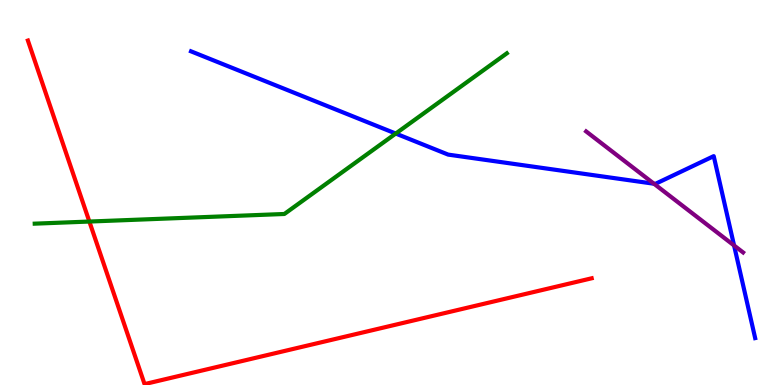[{'lines': ['blue', 'red'], 'intersections': []}, {'lines': ['green', 'red'], 'intersections': [{'x': 1.15, 'y': 4.25}]}, {'lines': ['purple', 'red'], 'intersections': []}, {'lines': ['blue', 'green'], 'intersections': [{'x': 5.11, 'y': 6.53}]}, {'lines': ['blue', 'purple'], 'intersections': [{'x': 8.44, 'y': 5.23}, {'x': 9.47, 'y': 3.62}]}, {'lines': ['green', 'purple'], 'intersections': []}]